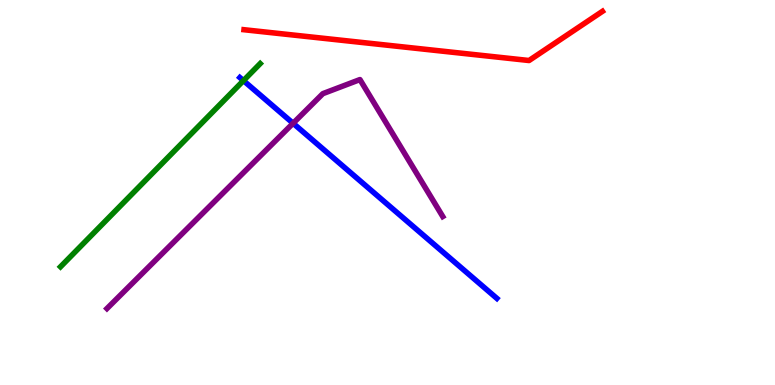[{'lines': ['blue', 'red'], 'intersections': []}, {'lines': ['green', 'red'], 'intersections': []}, {'lines': ['purple', 'red'], 'intersections': []}, {'lines': ['blue', 'green'], 'intersections': [{'x': 3.14, 'y': 7.91}]}, {'lines': ['blue', 'purple'], 'intersections': [{'x': 3.78, 'y': 6.8}]}, {'lines': ['green', 'purple'], 'intersections': []}]